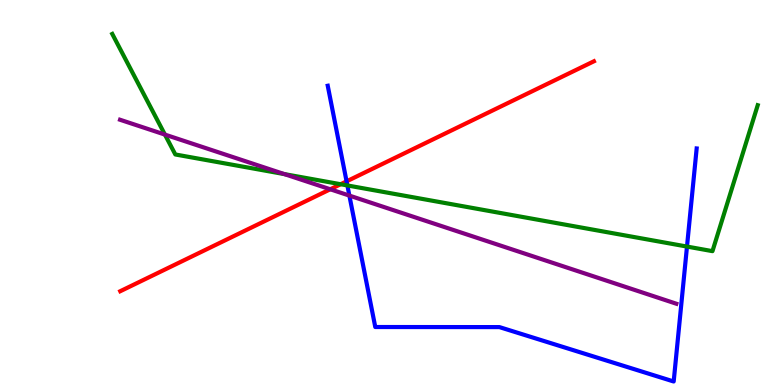[{'lines': ['blue', 'red'], 'intersections': [{'x': 4.47, 'y': 5.29}]}, {'lines': ['green', 'red'], 'intersections': [{'x': 4.4, 'y': 5.21}]}, {'lines': ['purple', 'red'], 'intersections': [{'x': 4.26, 'y': 5.08}]}, {'lines': ['blue', 'green'], 'intersections': [{'x': 4.48, 'y': 5.18}, {'x': 8.86, 'y': 3.6}]}, {'lines': ['blue', 'purple'], 'intersections': [{'x': 4.51, 'y': 4.92}]}, {'lines': ['green', 'purple'], 'intersections': [{'x': 2.13, 'y': 6.5}, {'x': 3.67, 'y': 5.48}]}]